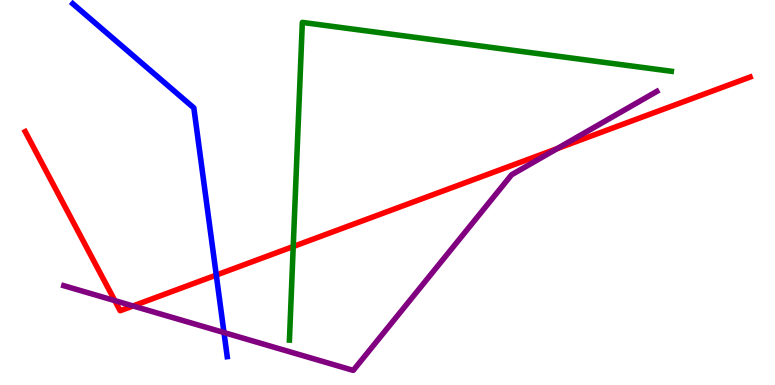[{'lines': ['blue', 'red'], 'intersections': [{'x': 2.79, 'y': 2.86}]}, {'lines': ['green', 'red'], 'intersections': [{'x': 3.78, 'y': 3.6}]}, {'lines': ['purple', 'red'], 'intersections': [{'x': 1.48, 'y': 2.19}, {'x': 1.72, 'y': 2.05}, {'x': 7.19, 'y': 6.14}]}, {'lines': ['blue', 'green'], 'intersections': []}, {'lines': ['blue', 'purple'], 'intersections': [{'x': 2.89, 'y': 1.36}]}, {'lines': ['green', 'purple'], 'intersections': []}]